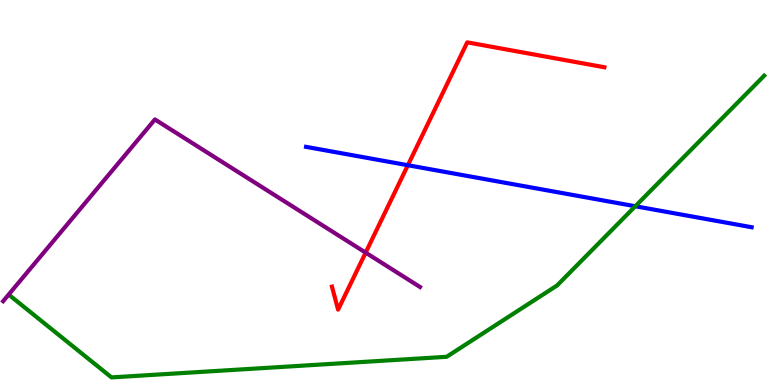[{'lines': ['blue', 'red'], 'intersections': [{'x': 5.26, 'y': 5.71}]}, {'lines': ['green', 'red'], 'intersections': []}, {'lines': ['purple', 'red'], 'intersections': [{'x': 4.72, 'y': 3.44}]}, {'lines': ['blue', 'green'], 'intersections': [{'x': 8.2, 'y': 4.64}]}, {'lines': ['blue', 'purple'], 'intersections': []}, {'lines': ['green', 'purple'], 'intersections': []}]